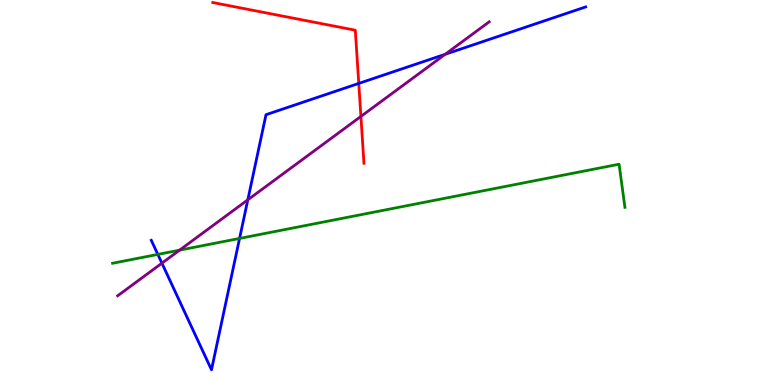[{'lines': ['blue', 'red'], 'intersections': [{'x': 4.63, 'y': 7.83}]}, {'lines': ['green', 'red'], 'intersections': []}, {'lines': ['purple', 'red'], 'intersections': [{'x': 4.66, 'y': 6.98}]}, {'lines': ['blue', 'green'], 'intersections': [{'x': 2.04, 'y': 3.39}, {'x': 3.09, 'y': 3.81}]}, {'lines': ['blue', 'purple'], 'intersections': [{'x': 2.09, 'y': 3.16}, {'x': 3.2, 'y': 4.81}, {'x': 5.74, 'y': 8.59}]}, {'lines': ['green', 'purple'], 'intersections': [{'x': 2.32, 'y': 3.5}]}]